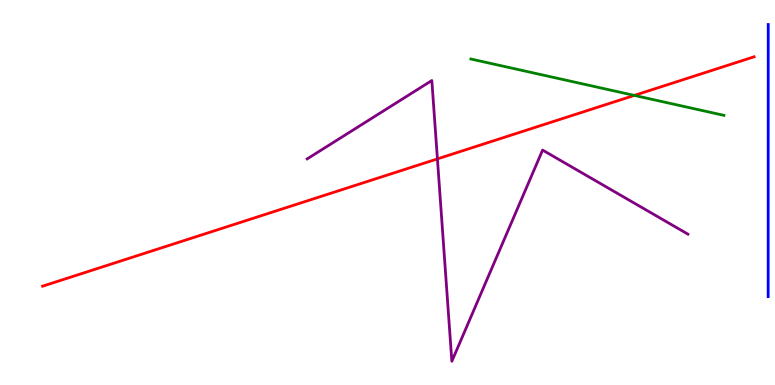[{'lines': ['blue', 'red'], 'intersections': []}, {'lines': ['green', 'red'], 'intersections': [{'x': 8.19, 'y': 7.52}]}, {'lines': ['purple', 'red'], 'intersections': [{'x': 5.64, 'y': 5.87}]}, {'lines': ['blue', 'green'], 'intersections': []}, {'lines': ['blue', 'purple'], 'intersections': []}, {'lines': ['green', 'purple'], 'intersections': []}]